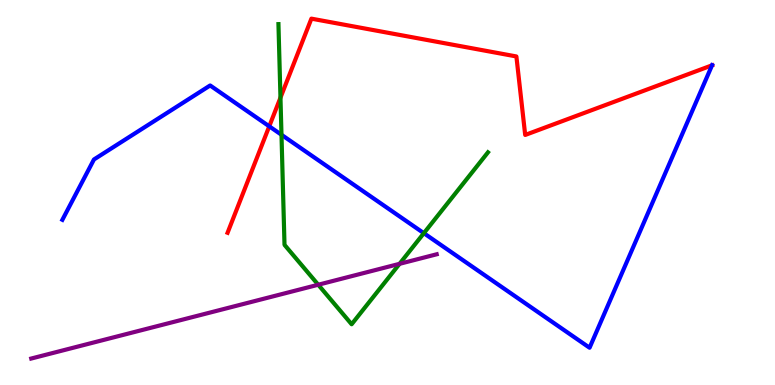[{'lines': ['blue', 'red'], 'intersections': [{'x': 3.47, 'y': 6.72}, {'x': 9.19, 'y': 8.3}]}, {'lines': ['green', 'red'], 'intersections': [{'x': 3.62, 'y': 7.46}]}, {'lines': ['purple', 'red'], 'intersections': []}, {'lines': ['blue', 'green'], 'intersections': [{'x': 3.63, 'y': 6.5}, {'x': 5.47, 'y': 3.94}]}, {'lines': ['blue', 'purple'], 'intersections': []}, {'lines': ['green', 'purple'], 'intersections': [{'x': 4.11, 'y': 2.6}, {'x': 5.16, 'y': 3.15}]}]